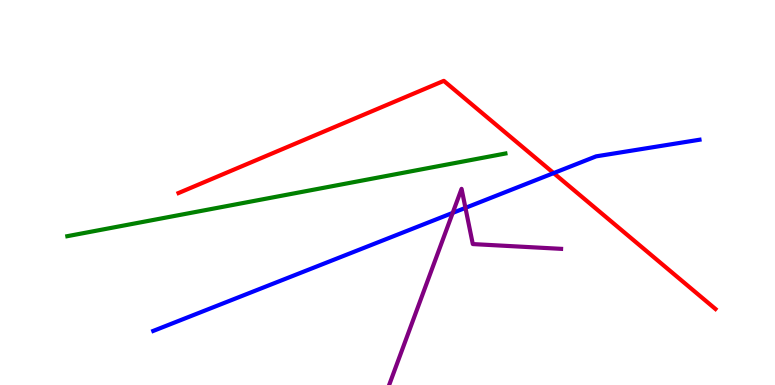[{'lines': ['blue', 'red'], 'intersections': [{'x': 7.14, 'y': 5.5}]}, {'lines': ['green', 'red'], 'intersections': []}, {'lines': ['purple', 'red'], 'intersections': []}, {'lines': ['blue', 'green'], 'intersections': []}, {'lines': ['blue', 'purple'], 'intersections': [{'x': 5.84, 'y': 4.47}, {'x': 6.01, 'y': 4.6}]}, {'lines': ['green', 'purple'], 'intersections': []}]